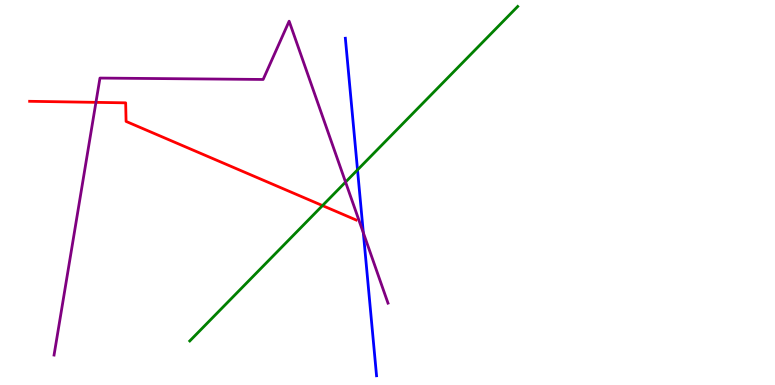[{'lines': ['blue', 'red'], 'intersections': []}, {'lines': ['green', 'red'], 'intersections': [{'x': 4.16, 'y': 4.66}]}, {'lines': ['purple', 'red'], 'intersections': [{'x': 1.24, 'y': 7.34}]}, {'lines': ['blue', 'green'], 'intersections': [{'x': 4.61, 'y': 5.59}]}, {'lines': ['blue', 'purple'], 'intersections': [{'x': 4.69, 'y': 3.95}]}, {'lines': ['green', 'purple'], 'intersections': [{'x': 4.46, 'y': 5.27}]}]